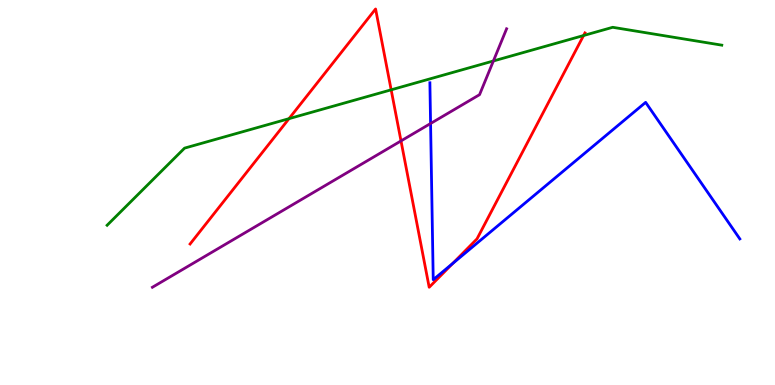[{'lines': ['blue', 'red'], 'intersections': [{'x': 5.84, 'y': 3.16}]}, {'lines': ['green', 'red'], 'intersections': [{'x': 3.73, 'y': 6.92}, {'x': 5.05, 'y': 7.67}, {'x': 7.53, 'y': 9.08}]}, {'lines': ['purple', 'red'], 'intersections': [{'x': 5.17, 'y': 6.34}]}, {'lines': ['blue', 'green'], 'intersections': []}, {'lines': ['blue', 'purple'], 'intersections': [{'x': 5.56, 'y': 6.79}]}, {'lines': ['green', 'purple'], 'intersections': [{'x': 6.37, 'y': 8.42}]}]